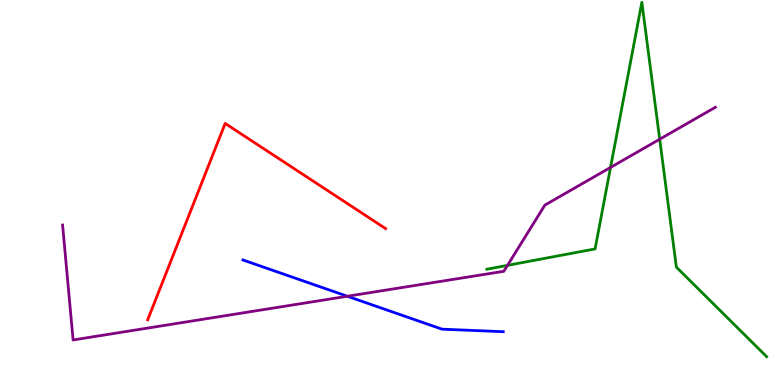[{'lines': ['blue', 'red'], 'intersections': []}, {'lines': ['green', 'red'], 'intersections': []}, {'lines': ['purple', 'red'], 'intersections': []}, {'lines': ['blue', 'green'], 'intersections': []}, {'lines': ['blue', 'purple'], 'intersections': [{'x': 4.48, 'y': 2.31}]}, {'lines': ['green', 'purple'], 'intersections': [{'x': 6.55, 'y': 3.11}, {'x': 7.88, 'y': 5.65}, {'x': 8.51, 'y': 6.38}]}]